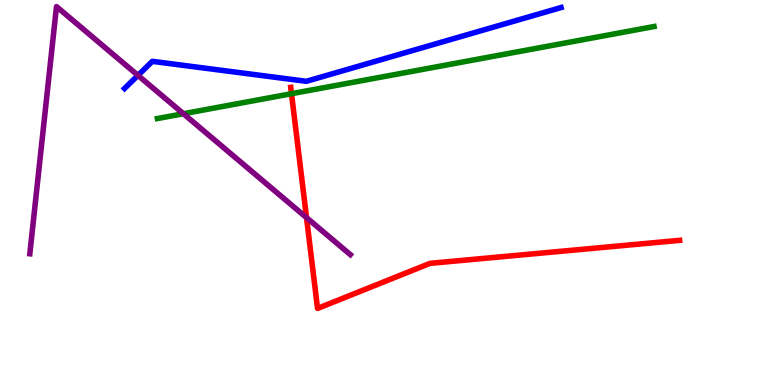[{'lines': ['blue', 'red'], 'intersections': []}, {'lines': ['green', 'red'], 'intersections': [{'x': 3.76, 'y': 7.57}]}, {'lines': ['purple', 'red'], 'intersections': [{'x': 3.96, 'y': 4.35}]}, {'lines': ['blue', 'green'], 'intersections': []}, {'lines': ['blue', 'purple'], 'intersections': [{'x': 1.78, 'y': 8.04}]}, {'lines': ['green', 'purple'], 'intersections': [{'x': 2.37, 'y': 7.05}]}]